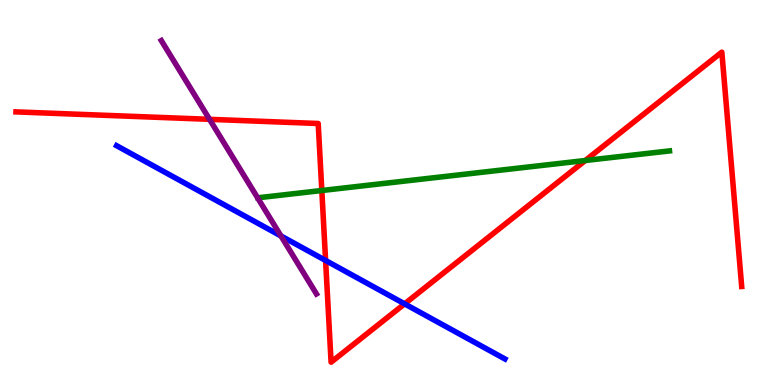[{'lines': ['blue', 'red'], 'intersections': [{'x': 4.2, 'y': 3.23}, {'x': 5.22, 'y': 2.11}]}, {'lines': ['green', 'red'], 'intersections': [{'x': 4.15, 'y': 5.05}, {'x': 7.55, 'y': 5.83}]}, {'lines': ['purple', 'red'], 'intersections': [{'x': 2.7, 'y': 6.9}]}, {'lines': ['blue', 'green'], 'intersections': []}, {'lines': ['blue', 'purple'], 'intersections': [{'x': 3.62, 'y': 3.87}]}, {'lines': ['green', 'purple'], 'intersections': []}]